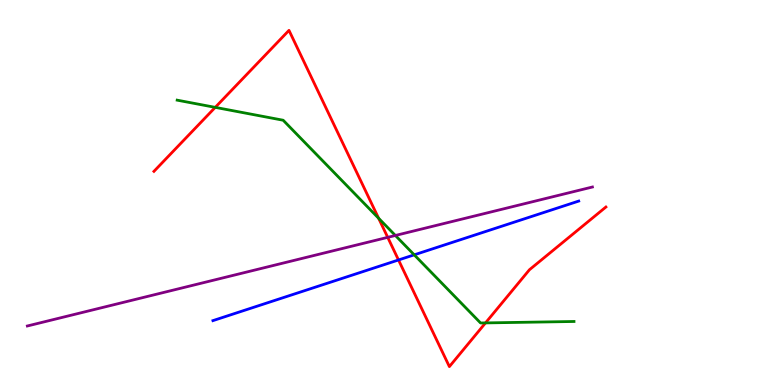[{'lines': ['blue', 'red'], 'intersections': [{'x': 5.14, 'y': 3.25}]}, {'lines': ['green', 'red'], 'intersections': [{'x': 2.78, 'y': 7.21}, {'x': 4.89, 'y': 4.33}, {'x': 6.26, 'y': 1.61}]}, {'lines': ['purple', 'red'], 'intersections': [{'x': 5.0, 'y': 3.83}]}, {'lines': ['blue', 'green'], 'intersections': [{'x': 5.34, 'y': 3.38}]}, {'lines': ['blue', 'purple'], 'intersections': []}, {'lines': ['green', 'purple'], 'intersections': [{'x': 5.1, 'y': 3.88}]}]